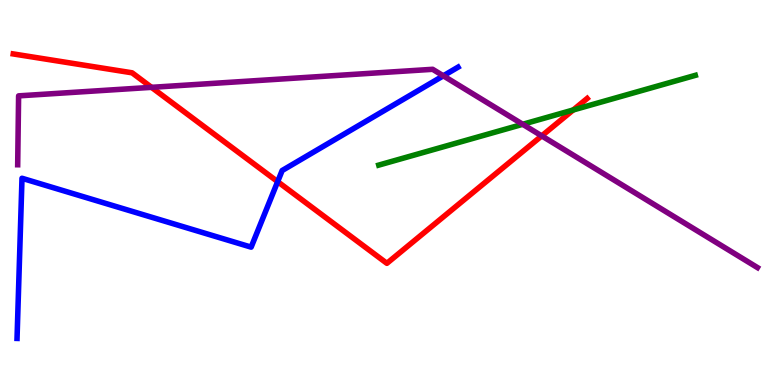[{'lines': ['blue', 'red'], 'intersections': [{'x': 3.58, 'y': 5.28}]}, {'lines': ['green', 'red'], 'intersections': [{'x': 7.4, 'y': 7.14}]}, {'lines': ['purple', 'red'], 'intersections': [{'x': 1.96, 'y': 7.73}, {'x': 6.99, 'y': 6.47}]}, {'lines': ['blue', 'green'], 'intersections': []}, {'lines': ['blue', 'purple'], 'intersections': [{'x': 5.72, 'y': 8.03}]}, {'lines': ['green', 'purple'], 'intersections': [{'x': 6.74, 'y': 6.77}]}]